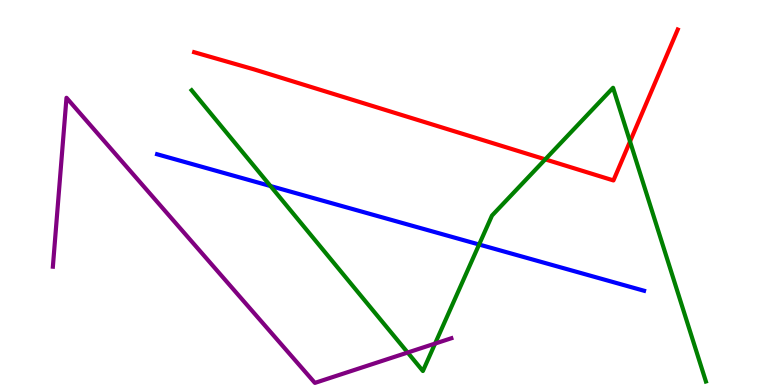[{'lines': ['blue', 'red'], 'intersections': []}, {'lines': ['green', 'red'], 'intersections': [{'x': 7.04, 'y': 5.86}, {'x': 8.13, 'y': 6.33}]}, {'lines': ['purple', 'red'], 'intersections': []}, {'lines': ['blue', 'green'], 'intersections': [{'x': 3.49, 'y': 5.17}, {'x': 6.18, 'y': 3.65}]}, {'lines': ['blue', 'purple'], 'intersections': []}, {'lines': ['green', 'purple'], 'intersections': [{'x': 5.26, 'y': 0.843}, {'x': 5.61, 'y': 1.08}]}]